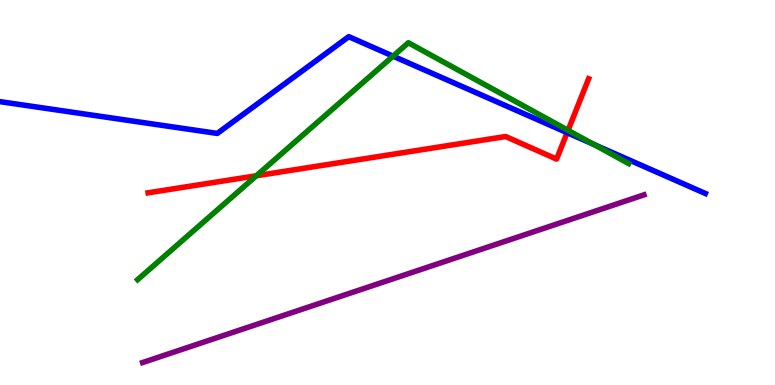[{'lines': ['blue', 'red'], 'intersections': [{'x': 7.32, 'y': 6.55}]}, {'lines': ['green', 'red'], 'intersections': [{'x': 3.31, 'y': 5.43}, {'x': 7.33, 'y': 6.62}]}, {'lines': ['purple', 'red'], 'intersections': []}, {'lines': ['blue', 'green'], 'intersections': [{'x': 5.07, 'y': 8.54}, {'x': 7.66, 'y': 6.25}]}, {'lines': ['blue', 'purple'], 'intersections': []}, {'lines': ['green', 'purple'], 'intersections': []}]